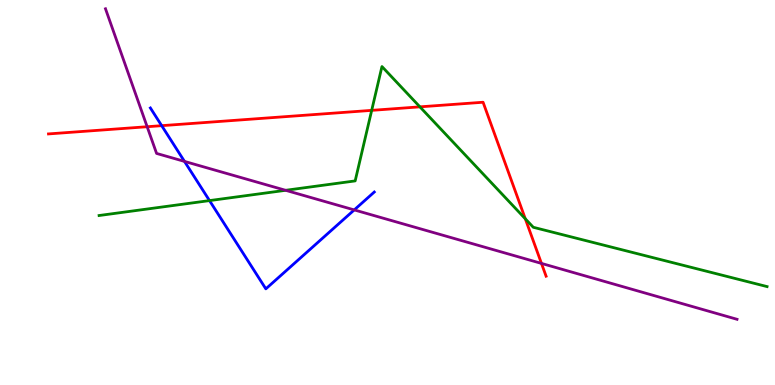[{'lines': ['blue', 'red'], 'intersections': [{'x': 2.09, 'y': 6.74}]}, {'lines': ['green', 'red'], 'intersections': [{'x': 4.8, 'y': 7.13}, {'x': 5.42, 'y': 7.22}, {'x': 6.78, 'y': 4.32}]}, {'lines': ['purple', 'red'], 'intersections': [{'x': 1.9, 'y': 6.71}, {'x': 6.99, 'y': 3.16}]}, {'lines': ['blue', 'green'], 'intersections': [{'x': 2.7, 'y': 4.79}]}, {'lines': ['blue', 'purple'], 'intersections': [{'x': 2.38, 'y': 5.81}, {'x': 4.57, 'y': 4.55}]}, {'lines': ['green', 'purple'], 'intersections': [{'x': 3.69, 'y': 5.06}]}]